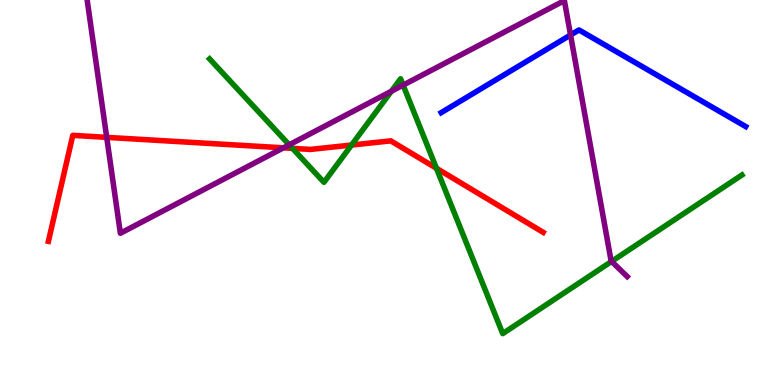[{'lines': ['blue', 'red'], 'intersections': []}, {'lines': ['green', 'red'], 'intersections': [{'x': 3.77, 'y': 6.15}, {'x': 4.54, 'y': 6.23}, {'x': 5.63, 'y': 5.63}]}, {'lines': ['purple', 'red'], 'intersections': [{'x': 1.38, 'y': 6.43}, {'x': 3.66, 'y': 6.16}]}, {'lines': ['blue', 'green'], 'intersections': []}, {'lines': ['blue', 'purple'], 'intersections': [{'x': 7.36, 'y': 9.09}]}, {'lines': ['green', 'purple'], 'intersections': [{'x': 3.73, 'y': 6.24}, {'x': 5.05, 'y': 7.63}, {'x': 5.2, 'y': 7.79}, {'x': 7.89, 'y': 3.21}]}]